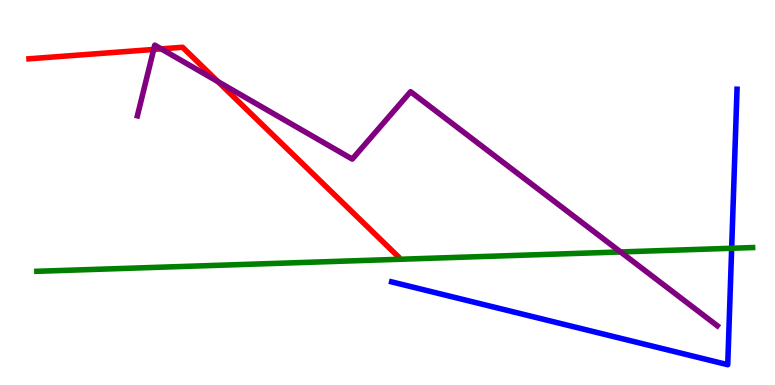[{'lines': ['blue', 'red'], 'intersections': []}, {'lines': ['green', 'red'], 'intersections': []}, {'lines': ['purple', 'red'], 'intersections': [{'x': 1.98, 'y': 8.72}, {'x': 2.08, 'y': 8.73}, {'x': 2.81, 'y': 7.88}]}, {'lines': ['blue', 'green'], 'intersections': [{'x': 9.44, 'y': 3.55}]}, {'lines': ['blue', 'purple'], 'intersections': []}, {'lines': ['green', 'purple'], 'intersections': [{'x': 8.01, 'y': 3.46}]}]